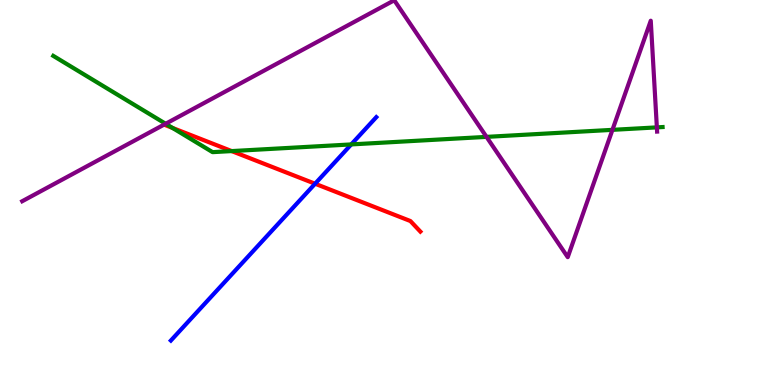[{'lines': ['blue', 'red'], 'intersections': [{'x': 4.07, 'y': 5.23}]}, {'lines': ['green', 'red'], 'intersections': [{'x': 2.23, 'y': 6.68}, {'x': 2.99, 'y': 6.08}]}, {'lines': ['purple', 'red'], 'intersections': [{'x': 2.12, 'y': 6.76}]}, {'lines': ['blue', 'green'], 'intersections': [{'x': 4.53, 'y': 6.25}]}, {'lines': ['blue', 'purple'], 'intersections': []}, {'lines': ['green', 'purple'], 'intersections': [{'x': 2.14, 'y': 6.79}, {'x': 6.28, 'y': 6.44}, {'x': 7.9, 'y': 6.63}, {'x': 8.48, 'y': 6.69}]}]